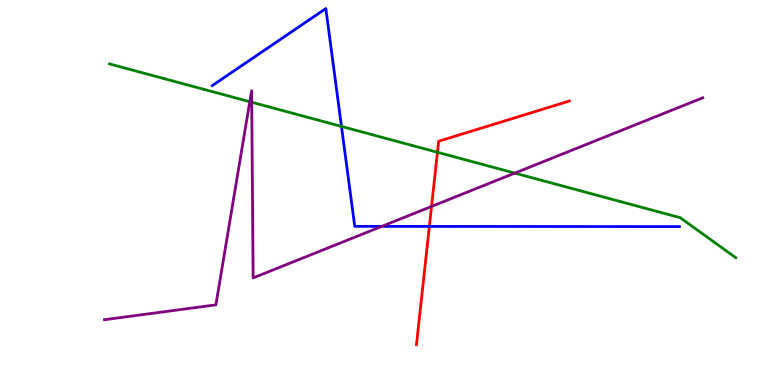[{'lines': ['blue', 'red'], 'intersections': [{'x': 5.54, 'y': 4.12}]}, {'lines': ['green', 'red'], 'intersections': [{'x': 5.64, 'y': 6.04}]}, {'lines': ['purple', 'red'], 'intersections': [{'x': 5.57, 'y': 4.64}]}, {'lines': ['blue', 'green'], 'intersections': [{'x': 4.41, 'y': 6.72}]}, {'lines': ['blue', 'purple'], 'intersections': [{'x': 4.93, 'y': 4.12}]}, {'lines': ['green', 'purple'], 'intersections': [{'x': 3.22, 'y': 7.36}, {'x': 3.25, 'y': 7.34}, {'x': 6.64, 'y': 5.5}]}]